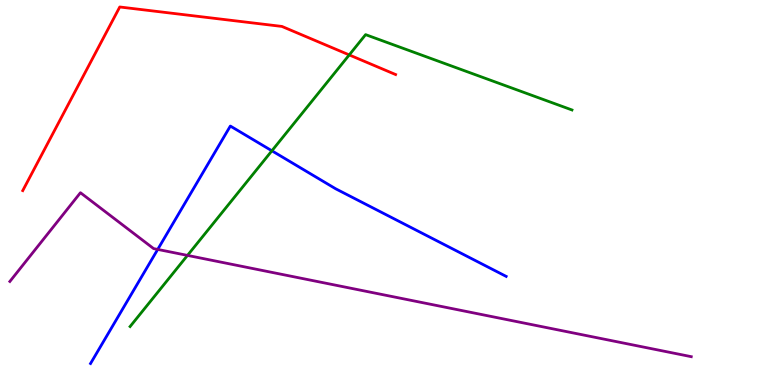[{'lines': ['blue', 'red'], 'intersections': []}, {'lines': ['green', 'red'], 'intersections': [{'x': 4.51, 'y': 8.57}]}, {'lines': ['purple', 'red'], 'intersections': []}, {'lines': ['blue', 'green'], 'intersections': [{'x': 3.51, 'y': 6.08}]}, {'lines': ['blue', 'purple'], 'intersections': [{'x': 2.04, 'y': 3.52}]}, {'lines': ['green', 'purple'], 'intersections': [{'x': 2.42, 'y': 3.37}]}]